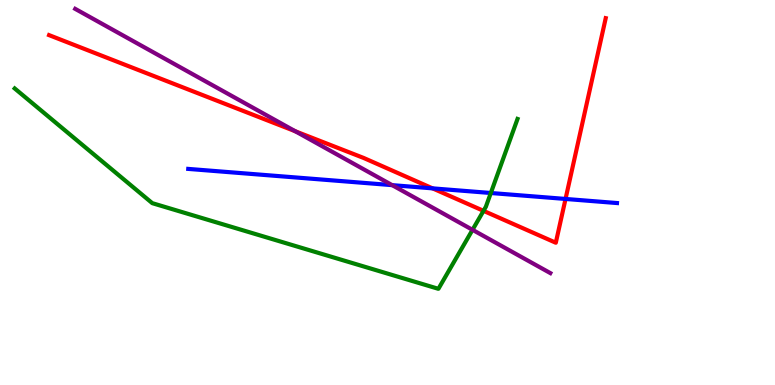[{'lines': ['blue', 'red'], 'intersections': [{'x': 5.58, 'y': 5.11}, {'x': 7.3, 'y': 4.83}]}, {'lines': ['green', 'red'], 'intersections': [{'x': 6.24, 'y': 4.52}]}, {'lines': ['purple', 'red'], 'intersections': [{'x': 3.81, 'y': 6.59}]}, {'lines': ['blue', 'green'], 'intersections': [{'x': 6.33, 'y': 4.99}]}, {'lines': ['blue', 'purple'], 'intersections': [{'x': 5.06, 'y': 5.19}]}, {'lines': ['green', 'purple'], 'intersections': [{'x': 6.1, 'y': 4.03}]}]